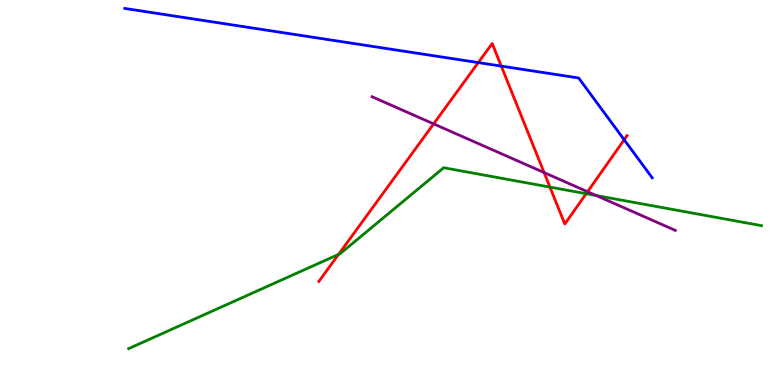[{'lines': ['blue', 'red'], 'intersections': [{'x': 6.17, 'y': 8.37}, {'x': 6.47, 'y': 8.28}, {'x': 8.05, 'y': 6.37}]}, {'lines': ['green', 'red'], 'intersections': [{'x': 4.37, 'y': 3.39}, {'x': 7.1, 'y': 5.14}, {'x': 7.56, 'y': 4.97}]}, {'lines': ['purple', 'red'], 'intersections': [{'x': 5.6, 'y': 6.78}, {'x': 7.02, 'y': 5.52}, {'x': 7.58, 'y': 5.02}]}, {'lines': ['blue', 'green'], 'intersections': []}, {'lines': ['blue', 'purple'], 'intersections': []}, {'lines': ['green', 'purple'], 'intersections': [{'x': 7.69, 'y': 4.92}]}]